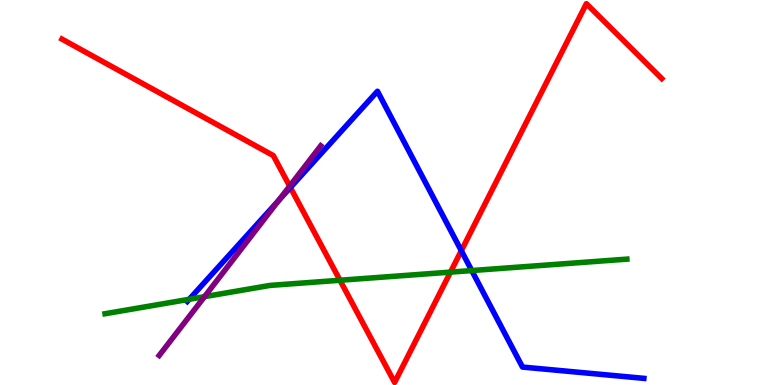[{'lines': ['blue', 'red'], 'intersections': [{'x': 3.75, 'y': 5.13}, {'x': 5.95, 'y': 3.49}]}, {'lines': ['green', 'red'], 'intersections': [{'x': 4.39, 'y': 2.72}, {'x': 5.81, 'y': 2.93}]}, {'lines': ['purple', 'red'], 'intersections': [{'x': 3.74, 'y': 5.17}]}, {'lines': ['blue', 'green'], 'intersections': [{'x': 2.44, 'y': 2.23}, {'x': 6.09, 'y': 2.97}]}, {'lines': ['blue', 'purple'], 'intersections': [{'x': 3.59, 'y': 4.79}]}, {'lines': ['green', 'purple'], 'intersections': [{'x': 2.64, 'y': 2.29}]}]